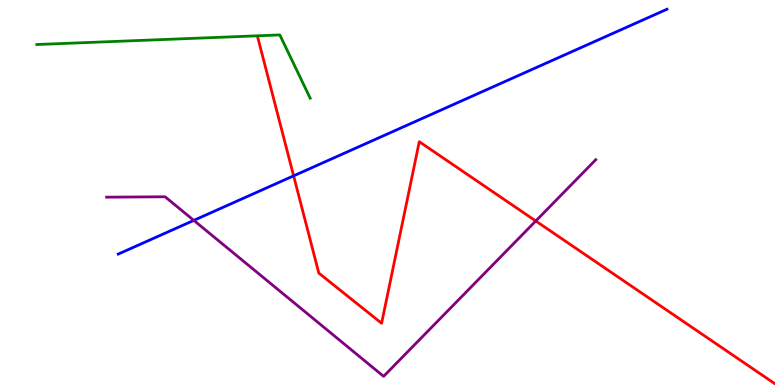[{'lines': ['blue', 'red'], 'intersections': [{'x': 3.79, 'y': 5.43}]}, {'lines': ['green', 'red'], 'intersections': []}, {'lines': ['purple', 'red'], 'intersections': [{'x': 6.91, 'y': 4.26}]}, {'lines': ['blue', 'green'], 'intersections': []}, {'lines': ['blue', 'purple'], 'intersections': [{'x': 2.5, 'y': 4.28}]}, {'lines': ['green', 'purple'], 'intersections': []}]